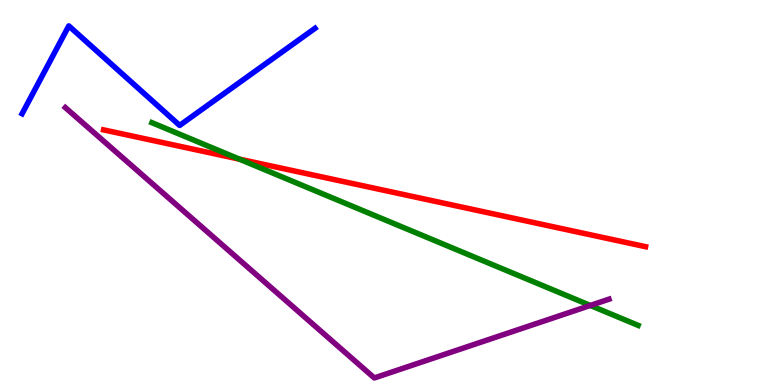[{'lines': ['blue', 'red'], 'intersections': []}, {'lines': ['green', 'red'], 'intersections': [{'x': 3.09, 'y': 5.87}]}, {'lines': ['purple', 'red'], 'intersections': []}, {'lines': ['blue', 'green'], 'intersections': []}, {'lines': ['blue', 'purple'], 'intersections': []}, {'lines': ['green', 'purple'], 'intersections': [{'x': 7.62, 'y': 2.07}]}]